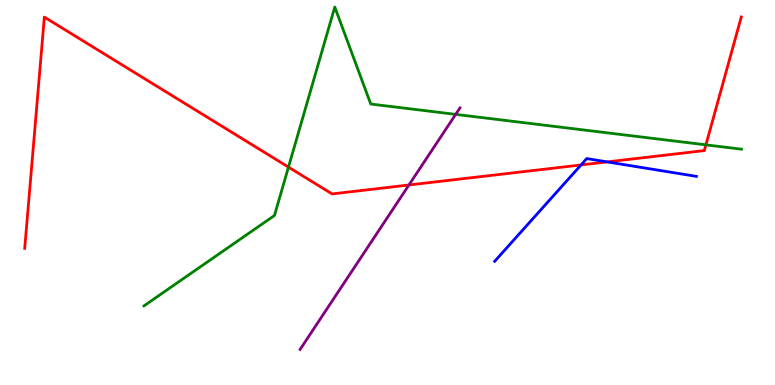[{'lines': ['blue', 'red'], 'intersections': [{'x': 7.5, 'y': 5.72}, {'x': 7.83, 'y': 5.79}]}, {'lines': ['green', 'red'], 'intersections': [{'x': 3.72, 'y': 5.66}, {'x': 9.11, 'y': 6.24}]}, {'lines': ['purple', 'red'], 'intersections': [{'x': 5.28, 'y': 5.2}]}, {'lines': ['blue', 'green'], 'intersections': []}, {'lines': ['blue', 'purple'], 'intersections': []}, {'lines': ['green', 'purple'], 'intersections': [{'x': 5.88, 'y': 7.03}]}]